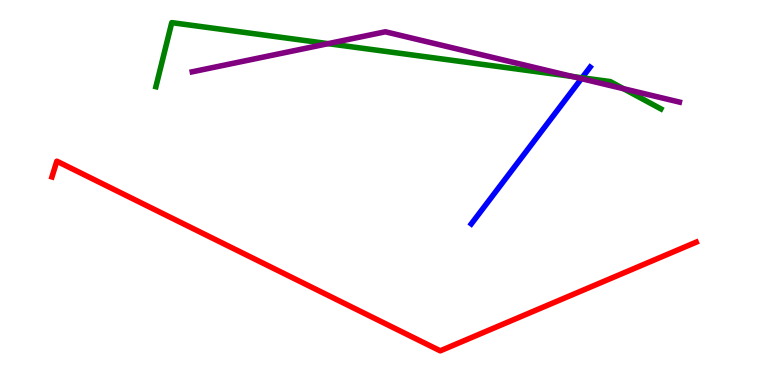[{'lines': ['blue', 'red'], 'intersections': []}, {'lines': ['green', 'red'], 'intersections': []}, {'lines': ['purple', 'red'], 'intersections': []}, {'lines': ['blue', 'green'], 'intersections': [{'x': 7.51, 'y': 7.98}]}, {'lines': ['blue', 'purple'], 'intersections': [{'x': 7.5, 'y': 7.96}]}, {'lines': ['green', 'purple'], 'intersections': [{'x': 4.23, 'y': 8.87}, {'x': 7.38, 'y': 8.01}, {'x': 8.04, 'y': 7.7}]}]